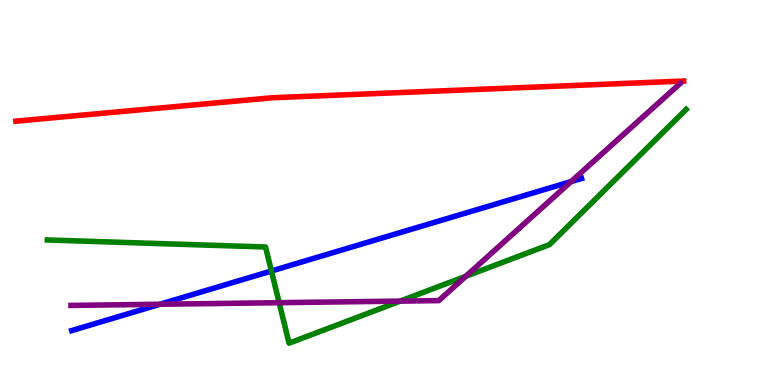[{'lines': ['blue', 'red'], 'intersections': []}, {'lines': ['green', 'red'], 'intersections': []}, {'lines': ['purple', 'red'], 'intersections': []}, {'lines': ['blue', 'green'], 'intersections': [{'x': 3.5, 'y': 2.96}]}, {'lines': ['blue', 'purple'], 'intersections': [{'x': 2.06, 'y': 2.1}, {'x': 7.37, 'y': 5.28}]}, {'lines': ['green', 'purple'], 'intersections': [{'x': 3.6, 'y': 2.14}, {'x': 5.16, 'y': 2.18}, {'x': 6.01, 'y': 2.82}]}]